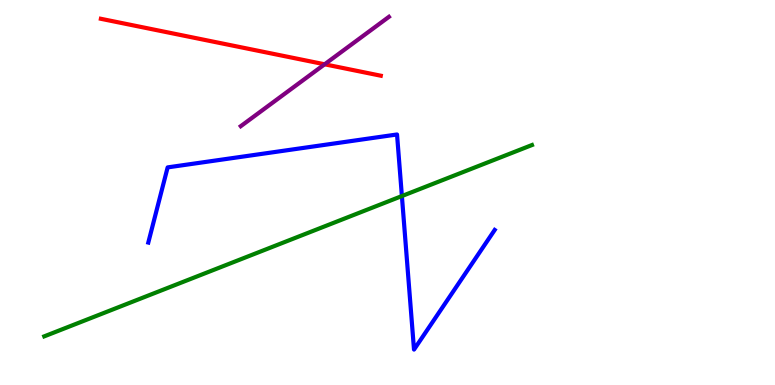[{'lines': ['blue', 'red'], 'intersections': []}, {'lines': ['green', 'red'], 'intersections': []}, {'lines': ['purple', 'red'], 'intersections': [{'x': 4.19, 'y': 8.33}]}, {'lines': ['blue', 'green'], 'intersections': [{'x': 5.19, 'y': 4.91}]}, {'lines': ['blue', 'purple'], 'intersections': []}, {'lines': ['green', 'purple'], 'intersections': []}]